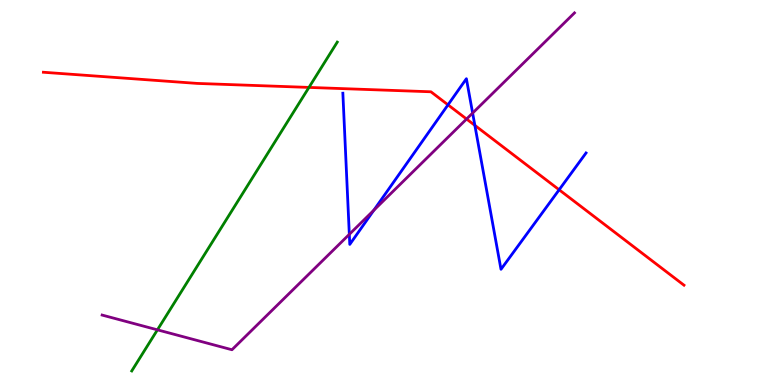[{'lines': ['blue', 'red'], 'intersections': [{'x': 5.78, 'y': 7.28}, {'x': 6.13, 'y': 6.74}, {'x': 7.21, 'y': 5.07}]}, {'lines': ['green', 'red'], 'intersections': [{'x': 3.99, 'y': 7.73}]}, {'lines': ['purple', 'red'], 'intersections': [{'x': 6.02, 'y': 6.91}]}, {'lines': ['blue', 'green'], 'intersections': []}, {'lines': ['blue', 'purple'], 'intersections': [{'x': 4.51, 'y': 3.91}, {'x': 4.82, 'y': 4.54}, {'x': 6.1, 'y': 7.06}]}, {'lines': ['green', 'purple'], 'intersections': [{'x': 2.03, 'y': 1.43}]}]